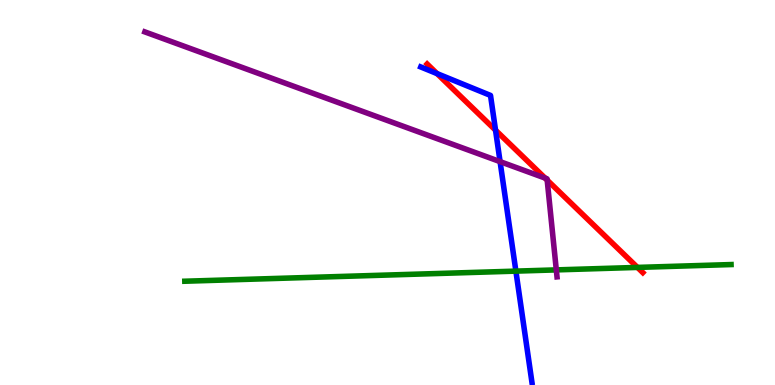[{'lines': ['blue', 'red'], 'intersections': [{'x': 5.64, 'y': 8.09}, {'x': 6.39, 'y': 6.62}]}, {'lines': ['green', 'red'], 'intersections': [{'x': 8.23, 'y': 3.05}]}, {'lines': ['purple', 'red'], 'intersections': [{'x': 7.03, 'y': 5.38}, {'x': 7.06, 'y': 5.32}]}, {'lines': ['blue', 'green'], 'intersections': [{'x': 6.66, 'y': 2.96}]}, {'lines': ['blue', 'purple'], 'intersections': [{'x': 6.45, 'y': 5.8}]}, {'lines': ['green', 'purple'], 'intersections': [{'x': 7.18, 'y': 2.99}]}]